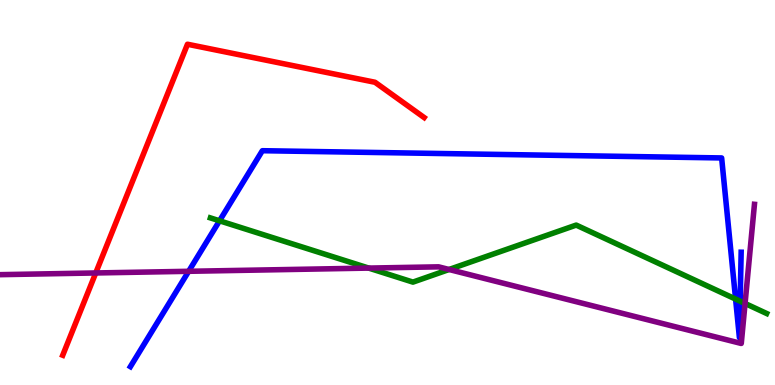[{'lines': ['blue', 'red'], 'intersections': []}, {'lines': ['green', 'red'], 'intersections': []}, {'lines': ['purple', 'red'], 'intersections': [{'x': 1.24, 'y': 2.91}]}, {'lines': ['blue', 'green'], 'intersections': [{'x': 2.83, 'y': 4.27}, {'x': 9.49, 'y': 2.23}, {'x': 9.55, 'y': 2.18}]}, {'lines': ['blue', 'purple'], 'intersections': [{'x': 2.43, 'y': 2.95}]}, {'lines': ['green', 'purple'], 'intersections': [{'x': 4.76, 'y': 3.04}, {'x': 5.79, 'y': 3.0}, {'x': 9.61, 'y': 2.12}]}]